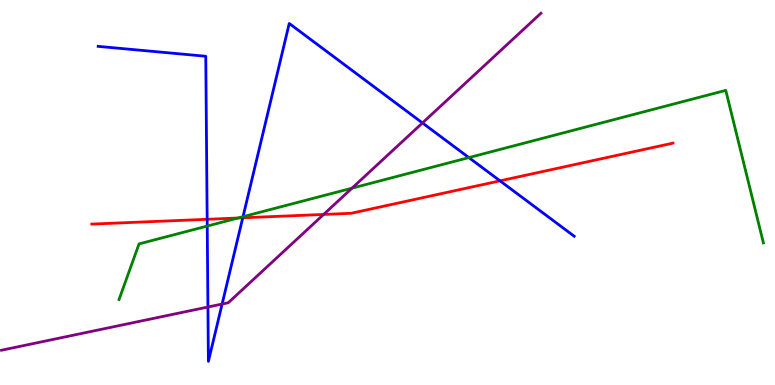[{'lines': ['blue', 'red'], 'intersections': [{'x': 2.67, 'y': 4.3}, {'x': 3.13, 'y': 4.34}, {'x': 6.45, 'y': 5.3}]}, {'lines': ['green', 'red'], 'intersections': [{'x': 3.07, 'y': 4.34}]}, {'lines': ['purple', 'red'], 'intersections': [{'x': 4.18, 'y': 4.43}]}, {'lines': ['blue', 'green'], 'intersections': [{'x': 2.67, 'y': 4.13}, {'x': 3.14, 'y': 4.37}, {'x': 6.05, 'y': 5.91}]}, {'lines': ['blue', 'purple'], 'intersections': [{'x': 2.68, 'y': 2.03}, {'x': 2.87, 'y': 2.1}, {'x': 5.45, 'y': 6.81}]}, {'lines': ['green', 'purple'], 'intersections': [{'x': 4.54, 'y': 5.11}]}]